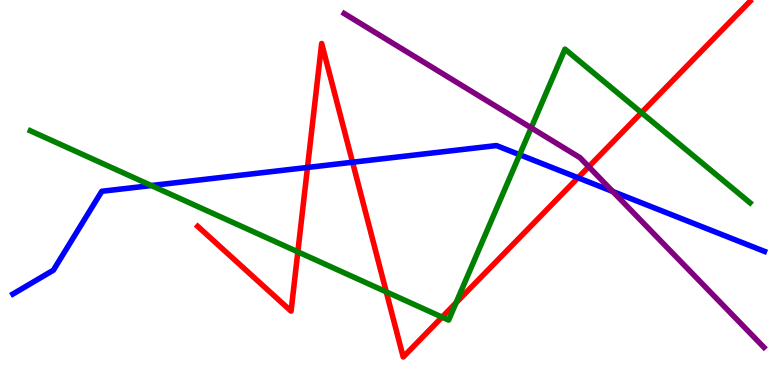[{'lines': ['blue', 'red'], 'intersections': [{'x': 3.97, 'y': 5.65}, {'x': 4.55, 'y': 5.79}, {'x': 7.46, 'y': 5.38}]}, {'lines': ['green', 'red'], 'intersections': [{'x': 3.84, 'y': 3.46}, {'x': 4.98, 'y': 2.42}, {'x': 5.7, 'y': 1.76}, {'x': 5.88, 'y': 2.14}, {'x': 8.28, 'y': 7.07}]}, {'lines': ['purple', 'red'], 'intersections': [{'x': 7.6, 'y': 5.67}]}, {'lines': ['blue', 'green'], 'intersections': [{'x': 1.95, 'y': 5.18}, {'x': 6.71, 'y': 5.98}]}, {'lines': ['blue', 'purple'], 'intersections': [{'x': 7.91, 'y': 5.03}]}, {'lines': ['green', 'purple'], 'intersections': [{'x': 6.85, 'y': 6.68}]}]